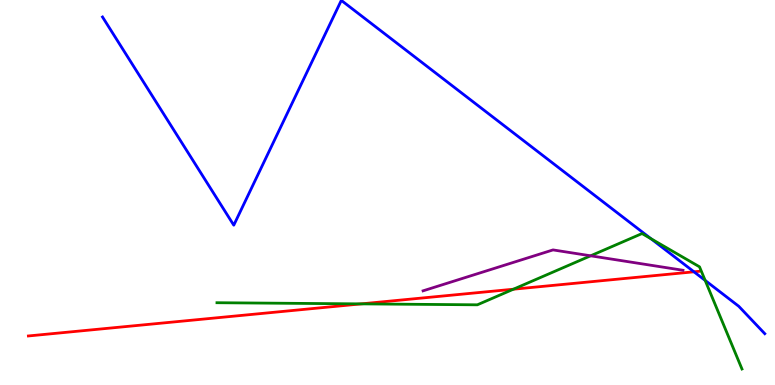[{'lines': ['blue', 'red'], 'intersections': [{'x': 8.95, 'y': 2.94}]}, {'lines': ['green', 'red'], 'intersections': [{'x': 4.66, 'y': 2.11}, {'x': 6.62, 'y': 2.49}]}, {'lines': ['purple', 'red'], 'intersections': []}, {'lines': ['blue', 'green'], 'intersections': [{'x': 8.4, 'y': 3.8}, {'x': 9.1, 'y': 2.72}]}, {'lines': ['blue', 'purple'], 'intersections': []}, {'lines': ['green', 'purple'], 'intersections': [{'x': 7.62, 'y': 3.36}]}]